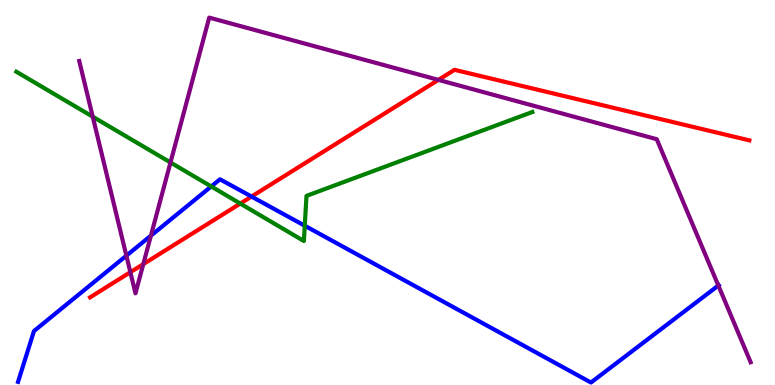[{'lines': ['blue', 'red'], 'intersections': [{'x': 3.25, 'y': 4.89}]}, {'lines': ['green', 'red'], 'intersections': [{'x': 3.1, 'y': 4.71}]}, {'lines': ['purple', 'red'], 'intersections': [{'x': 1.68, 'y': 2.93}, {'x': 1.85, 'y': 3.14}, {'x': 5.66, 'y': 7.93}]}, {'lines': ['blue', 'green'], 'intersections': [{'x': 2.73, 'y': 5.16}, {'x': 3.93, 'y': 4.14}]}, {'lines': ['blue', 'purple'], 'intersections': [{'x': 1.63, 'y': 3.36}, {'x': 1.95, 'y': 3.88}, {'x': 9.27, 'y': 2.58}]}, {'lines': ['green', 'purple'], 'intersections': [{'x': 1.2, 'y': 6.97}, {'x': 2.2, 'y': 5.78}]}]